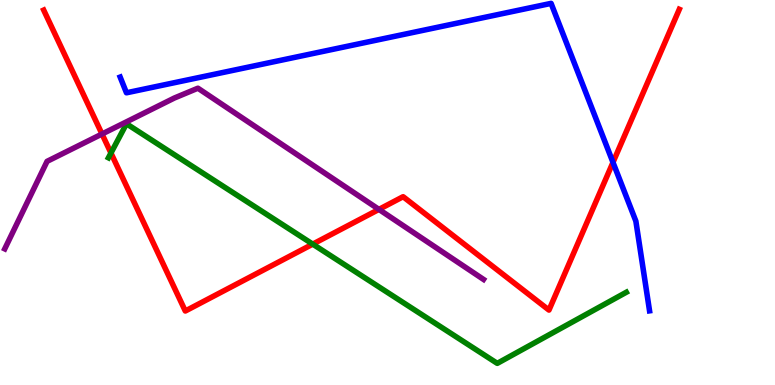[{'lines': ['blue', 'red'], 'intersections': [{'x': 7.91, 'y': 5.78}]}, {'lines': ['green', 'red'], 'intersections': [{'x': 1.43, 'y': 6.03}, {'x': 4.04, 'y': 3.66}]}, {'lines': ['purple', 'red'], 'intersections': [{'x': 1.32, 'y': 6.52}, {'x': 4.89, 'y': 4.56}]}, {'lines': ['blue', 'green'], 'intersections': []}, {'lines': ['blue', 'purple'], 'intersections': []}, {'lines': ['green', 'purple'], 'intersections': []}]